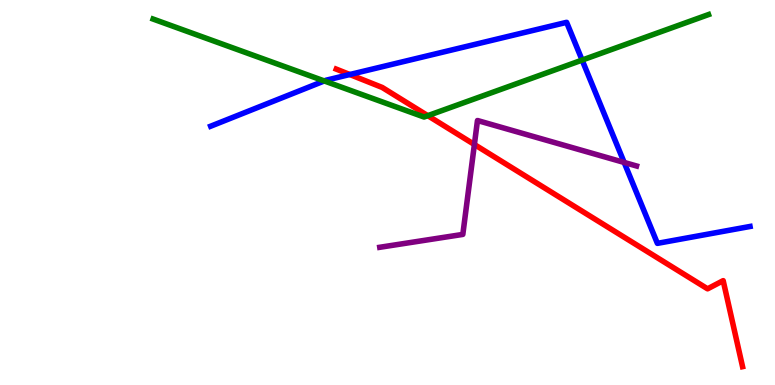[{'lines': ['blue', 'red'], 'intersections': [{'x': 4.51, 'y': 8.06}]}, {'lines': ['green', 'red'], 'intersections': [{'x': 5.52, 'y': 7.0}]}, {'lines': ['purple', 'red'], 'intersections': [{'x': 6.12, 'y': 6.25}]}, {'lines': ['blue', 'green'], 'intersections': [{'x': 4.18, 'y': 7.9}, {'x': 7.51, 'y': 8.44}]}, {'lines': ['blue', 'purple'], 'intersections': [{'x': 8.05, 'y': 5.78}]}, {'lines': ['green', 'purple'], 'intersections': []}]